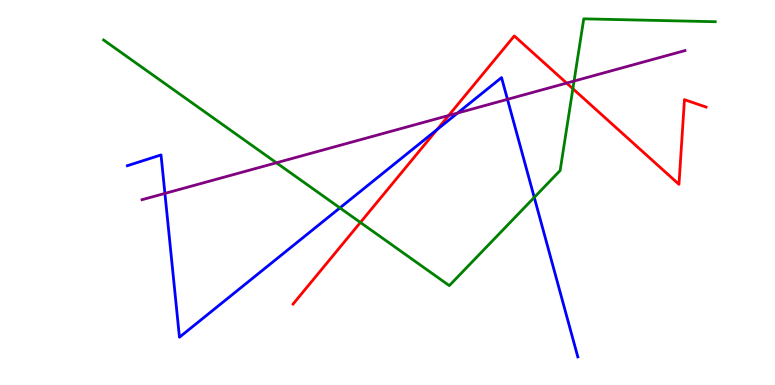[{'lines': ['blue', 'red'], 'intersections': [{'x': 5.64, 'y': 6.63}]}, {'lines': ['green', 'red'], 'intersections': [{'x': 4.65, 'y': 4.22}, {'x': 7.39, 'y': 7.7}]}, {'lines': ['purple', 'red'], 'intersections': [{'x': 5.79, 'y': 7.0}, {'x': 7.31, 'y': 7.84}]}, {'lines': ['blue', 'green'], 'intersections': [{'x': 4.39, 'y': 4.6}, {'x': 6.89, 'y': 4.87}]}, {'lines': ['blue', 'purple'], 'intersections': [{'x': 2.13, 'y': 4.98}, {'x': 5.9, 'y': 7.06}, {'x': 6.55, 'y': 7.42}]}, {'lines': ['green', 'purple'], 'intersections': [{'x': 3.57, 'y': 5.77}, {'x': 7.41, 'y': 7.89}]}]